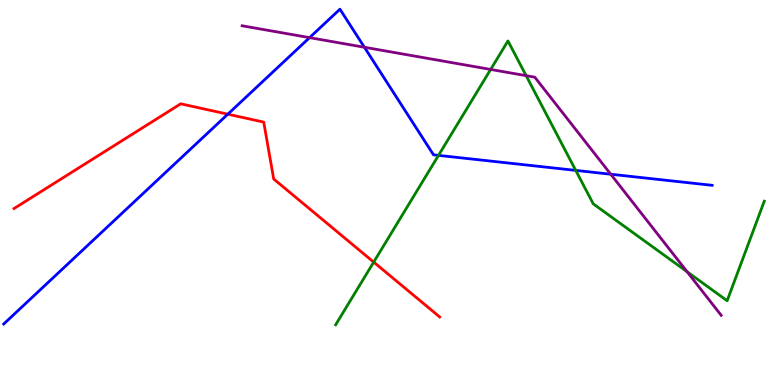[{'lines': ['blue', 'red'], 'intersections': [{'x': 2.94, 'y': 7.03}]}, {'lines': ['green', 'red'], 'intersections': [{'x': 4.82, 'y': 3.19}]}, {'lines': ['purple', 'red'], 'intersections': []}, {'lines': ['blue', 'green'], 'intersections': [{'x': 5.66, 'y': 5.96}, {'x': 7.43, 'y': 5.57}]}, {'lines': ['blue', 'purple'], 'intersections': [{'x': 3.99, 'y': 9.02}, {'x': 4.7, 'y': 8.77}, {'x': 7.88, 'y': 5.47}]}, {'lines': ['green', 'purple'], 'intersections': [{'x': 6.33, 'y': 8.2}, {'x': 6.79, 'y': 8.03}, {'x': 8.87, 'y': 2.94}]}]